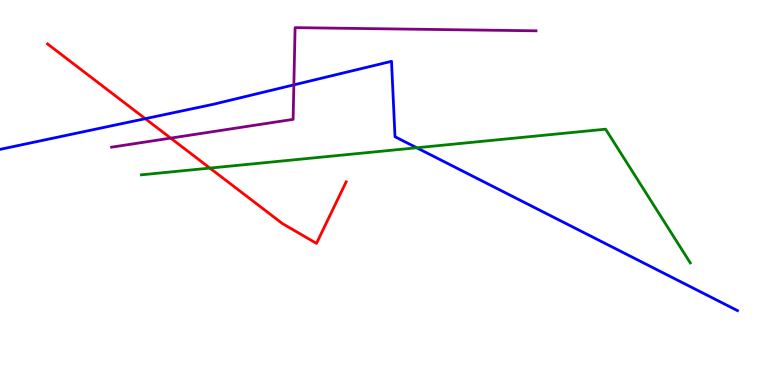[{'lines': ['blue', 'red'], 'intersections': [{'x': 1.87, 'y': 6.92}]}, {'lines': ['green', 'red'], 'intersections': [{'x': 2.71, 'y': 5.63}]}, {'lines': ['purple', 'red'], 'intersections': [{'x': 2.2, 'y': 6.41}]}, {'lines': ['blue', 'green'], 'intersections': [{'x': 5.38, 'y': 6.16}]}, {'lines': ['blue', 'purple'], 'intersections': [{'x': 3.79, 'y': 7.8}]}, {'lines': ['green', 'purple'], 'intersections': []}]